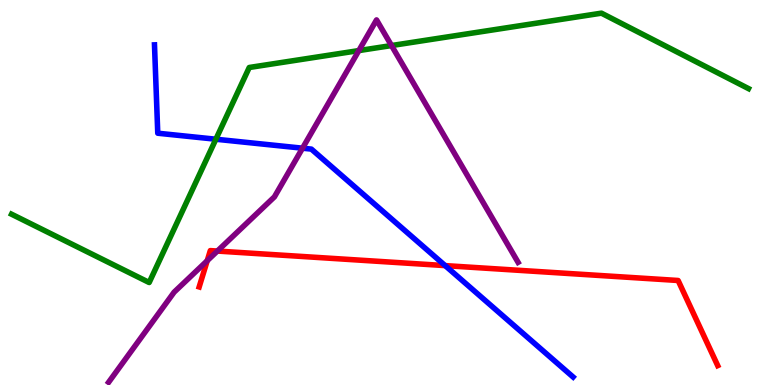[{'lines': ['blue', 'red'], 'intersections': [{'x': 5.74, 'y': 3.1}]}, {'lines': ['green', 'red'], 'intersections': []}, {'lines': ['purple', 'red'], 'intersections': [{'x': 2.67, 'y': 3.23}, {'x': 2.8, 'y': 3.48}]}, {'lines': ['blue', 'green'], 'intersections': [{'x': 2.79, 'y': 6.38}]}, {'lines': ['blue', 'purple'], 'intersections': [{'x': 3.9, 'y': 6.15}]}, {'lines': ['green', 'purple'], 'intersections': [{'x': 4.63, 'y': 8.69}, {'x': 5.05, 'y': 8.82}]}]